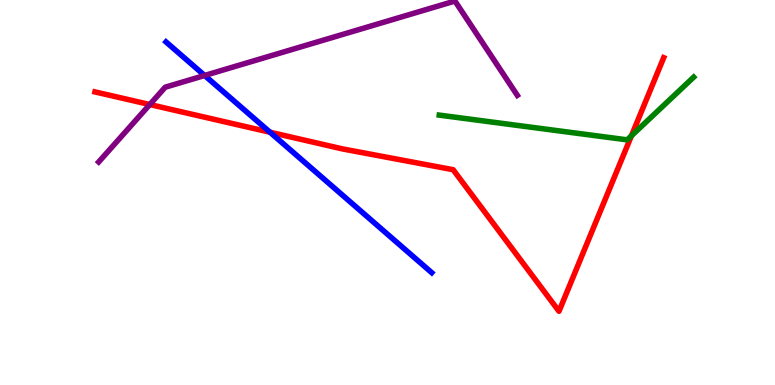[{'lines': ['blue', 'red'], 'intersections': [{'x': 3.48, 'y': 6.57}]}, {'lines': ['green', 'red'], 'intersections': [{'x': 8.15, 'y': 6.47}]}, {'lines': ['purple', 'red'], 'intersections': [{'x': 1.93, 'y': 7.28}]}, {'lines': ['blue', 'green'], 'intersections': []}, {'lines': ['blue', 'purple'], 'intersections': [{'x': 2.64, 'y': 8.04}]}, {'lines': ['green', 'purple'], 'intersections': []}]